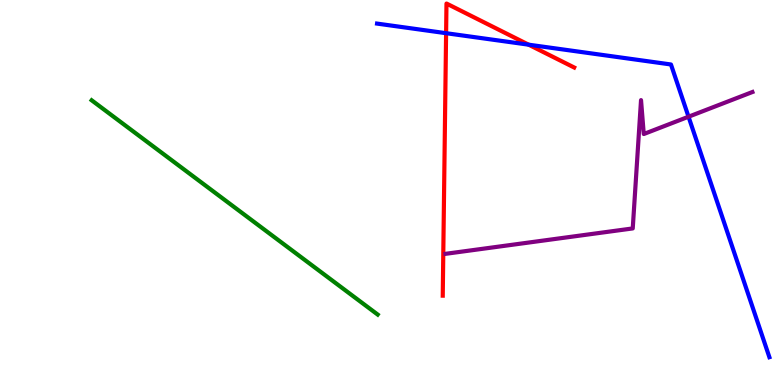[{'lines': ['blue', 'red'], 'intersections': [{'x': 5.76, 'y': 9.14}, {'x': 6.82, 'y': 8.84}]}, {'lines': ['green', 'red'], 'intersections': []}, {'lines': ['purple', 'red'], 'intersections': []}, {'lines': ['blue', 'green'], 'intersections': []}, {'lines': ['blue', 'purple'], 'intersections': [{'x': 8.88, 'y': 6.97}]}, {'lines': ['green', 'purple'], 'intersections': []}]